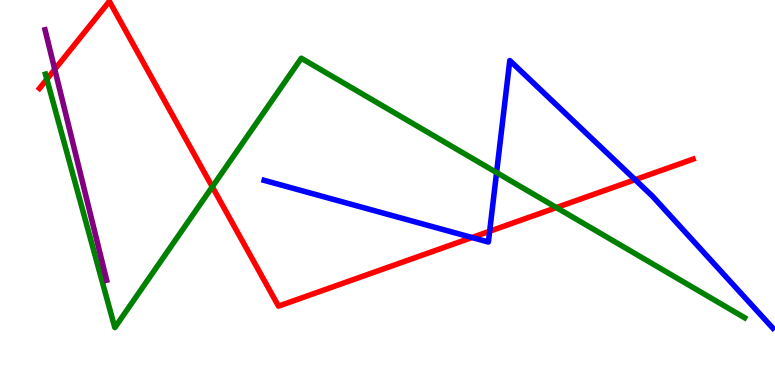[{'lines': ['blue', 'red'], 'intersections': [{'x': 6.09, 'y': 3.83}, {'x': 6.32, 'y': 3.99}, {'x': 8.19, 'y': 5.33}]}, {'lines': ['green', 'red'], 'intersections': [{'x': 0.604, 'y': 7.94}, {'x': 2.74, 'y': 5.15}, {'x': 7.18, 'y': 4.61}]}, {'lines': ['purple', 'red'], 'intersections': [{'x': 0.707, 'y': 8.2}]}, {'lines': ['blue', 'green'], 'intersections': [{'x': 6.41, 'y': 5.52}]}, {'lines': ['blue', 'purple'], 'intersections': []}, {'lines': ['green', 'purple'], 'intersections': []}]